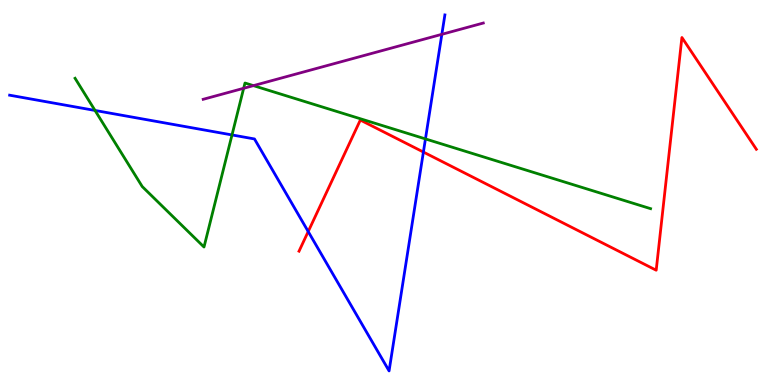[{'lines': ['blue', 'red'], 'intersections': [{'x': 3.98, 'y': 3.99}, {'x': 5.46, 'y': 6.05}]}, {'lines': ['green', 'red'], 'intersections': []}, {'lines': ['purple', 'red'], 'intersections': []}, {'lines': ['blue', 'green'], 'intersections': [{'x': 1.23, 'y': 7.13}, {'x': 2.99, 'y': 6.5}, {'x': 5.49, 'y': 6.39}]}, {'lines': ['blue', 'purple'], 'intersections': [{'x': 5.7, 'y': 9.11}]}, {'lines': ['green', 'purple'], 'intersections': [{'x': 3.14, 'y': 7.71}, {'x': 3.27, 'y': 7.78}]}]